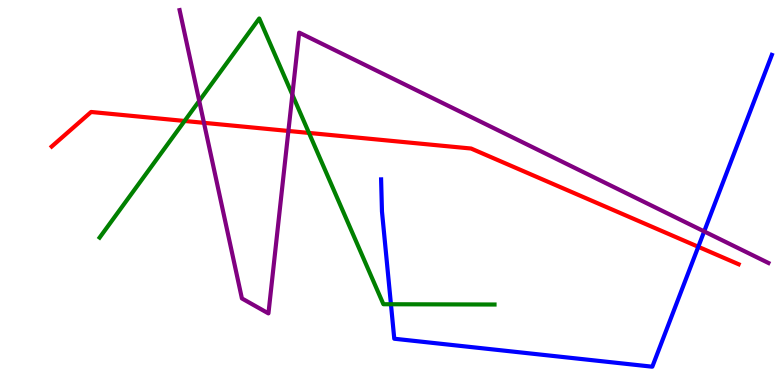[{'lines': ['blue', 'red'], 'intersections': [{'x': 9.01, 'y': 3.59}]}, {'lines': ['green', 'red'], 'intersections': [{'x': 2.38, 'y': 6.86}, {'x': 3.99, 'y': 6.55}]}, {'lines': ['purple', 'red'], 'intersections': [{'x': 2.63, 'y': 6.81}, {'x': 3.72, 'y': 6.6}]}, {'lines': ['blue', 'green'], 'intersections': [{'x': 5.04, 'y': 2.1}]}, {'lines': ['blue', 'purple'], 'intersections': [{'x': 9.09, 'y': 3.99}]}, {'lines': ['green', 'purple'], 'intersections': [{'x': 2.57, 'y': 7.38}, {'x': 3.77, 'y': 7.54}]}]